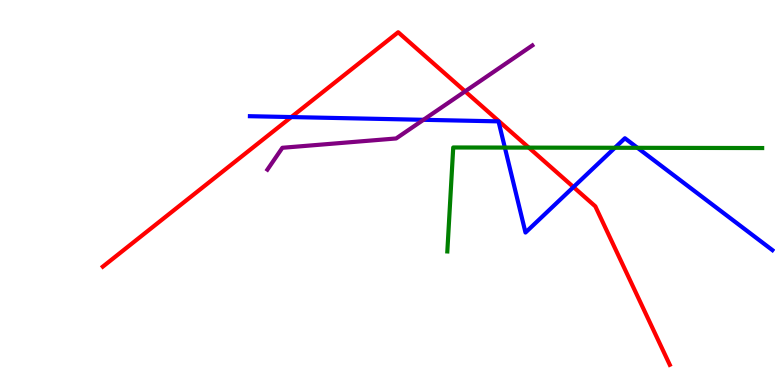[{'lines': ['blue', 'red'], 'intersections': [{'x': 3.76, 'y': 6.96}, {'x': 7.4, 'y': 5.14}]}, {'lines': ['green', 'red'], 'intersections': [{'x': 6.82, 'y': 6.17}]}, {'lines': ['purple', 'red'], 'intersections': [{'x': 6.0, 'y': 7.63}]}, {'lines': ['blue', 'green'], 'intersections': [{'x': 6.51, 'y': 6.17}, {'x': 7.93, 'y': 6.16}, {'x': 8.23, 'y': 6.16}]}, {'lines': ['blue', 'purple'], 'intersections': [{'x': 5.46, 'y': 6.89}]}, {'lines': ['green', 'purple'], 'intersections': []}]